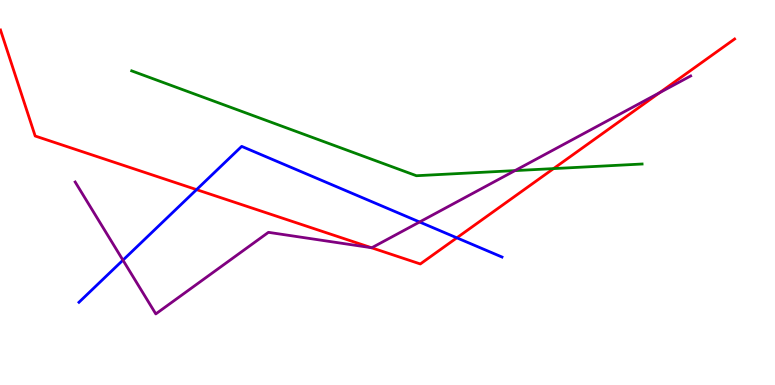[{'lines': ['blue', 'red'], 'intersections': [{'x': 2.54, 'y': 5.07}, {'x': 5.89, 'y': 3.82}]}, {'lines': ['green', 'red'], 'intersections': [{'x': 7.14, 'y': 5.62}]}, {'lines': ['purple', 'red'], 'intersections': [{'x': 4.79, 'y': 3.57}, {'x': 8.51, 'y': 7.59}]}, {'lines': ['blue', 'green'], 'intersections': []}, {'lines': ['blue', 'purple'], 'intersections': [{'x': 1.59, 'y': 3.24}, {'x': 5.41, 'y': 4.23}]}, {'lines': ['green', 'purple'], 'intersections': [{'x': 6.64, 'y': 5.57}]}]